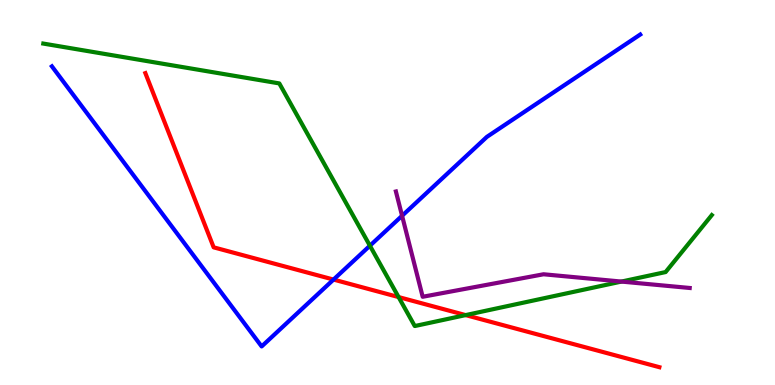[{'lines': ['blue', 'red'], 'intersections': [{'x': 4.3, 'y': 2.74}]}, {'lines': ['green', 'red'], 'intersections': [{'x': 5.14, 'y': 2.28}, {'x': 6.01, 'y': 1.82}]}, {'lines': ['purple', 'red'], 'intersections': []}, {'lines': ['blue', 'green'], 'intersections': [{'x': 4.77, 'y': 3.62}]}, {'lines': ['blue', 'purple'], 'intersections': [{'x': 5.19, 'y': 4.4}]}, {'lines': ['green', 'purple'], 'intersections': [{'x': 8.02, 'y': 2.69}]}]